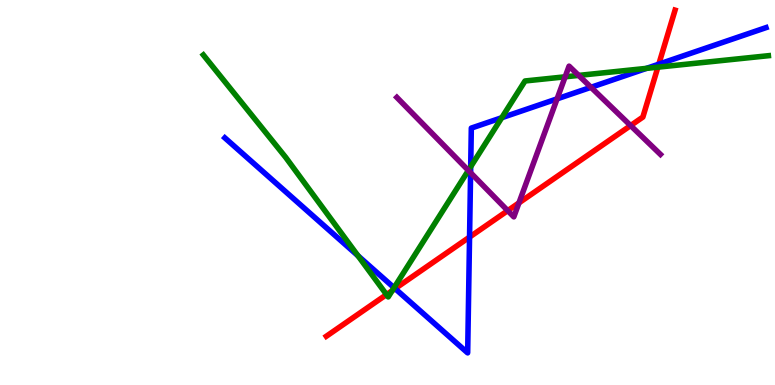[{'lines': ['blue', 'red'], 'intersections': [{'x': 5.1, 'y': 2.5}, {'x': 6.06, 'y': 3.84}, {'x': 8.5, 'y': 8.33}]}, {'lines': ['green', 'red'], 'intersections': [{'x': 4.99, 'y': 2.35}, {'x': 5.06, 'y': 2.45}, {'x': 8.49, 'y': 8.26}]}, {'lines': ['purple', 'red'], 'intersections': [{'x': 6.55, 'y': 4.53}, {'x': 6.7, 'y': 4.73}, {'x': 8.14, 'y': 6.74}]}, {'lines': ['blue', 'green'], 'intersections': [{'x': 4.62, 'y': 3.36}, {'x': 5.08, 'y': 2.53}, {'x': 6.07, 'y': 5.67}, {'x': 6.47, 'y': 6.94}, {'x': 8.34, 'y': 8.22}]}, {'lines': ['blue', 'purple'], 'intersections': [{'x': 6.07, 'y': 5.51}, {'x': 7.19, 'y': 7.43}, {'x': 7.63, 'y': 7.73}]}, {'lines': ['green', 'purple'], 'intersections': [{'x': 6.04, 'y': 5.57}, {'x': 7.29, 'y': 8.0}, {'x': 7.47, 'y': 8.04}]}]